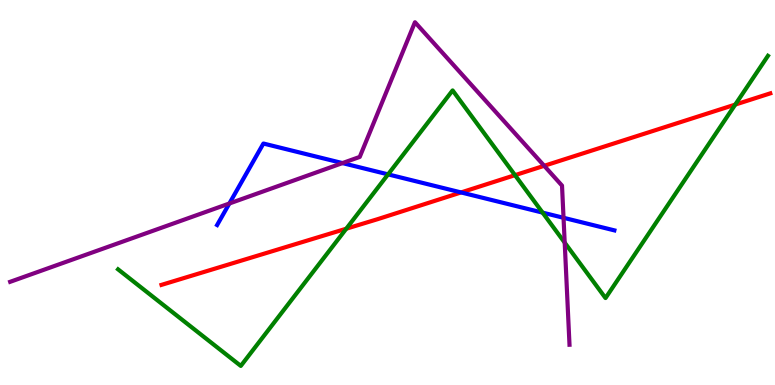[{'lines': ['blue', 'red'], 'intersections': [{'x': 5.95, 'y': 5.0}]}, {'lines': ['green', 'red'], 'intersections': [{'x': 4.47, 'y': 4.06}, {'x': 6.65, 'y': 5.45}, {'x': 9.49, 'y': 7.28}]}, {'lines': ['purple', 'red'], 'intersections': [{'x': 7.02, 'y': 5.69}]}, {'lines': ['blue', 'green'], 'intersections': [{'x': 5.01, 'y': 5.47}, {'x': 7.0, 'y': 4.48}]}, {'lines': ['blue', 'purple'], 'intersections': [{'x': 2.96, 'y': 4.71}, {'x': 4.42, 'y': 5.76}, {'x': 7.27, 'y': 4.34}]}, {'lines': ['green', 'purple'], 'intersections': [{'x': 7.29, 'y': 3.7}]}]